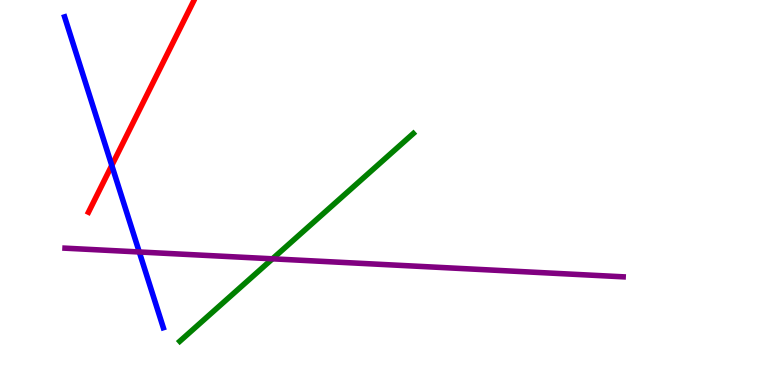[{'lines': ['blue', 'red'], 'intersections': [{'x': 1.44, 'y': 5.7}]}, {'lines': ['green', 'red'], 'intersections': []}, {'lines': ['purple', 'red'], 'intersections': []}, {'lines': ['blue', 'green'], 'intersections': []}, {'lines': ['blue', 'purple'], 'intersections': [{'x': 1.8, 'y': 3.46}]}, {'lines': ['green', 'purple'], 'intersections': [{'x': 3.52, 'y': 3.28}]}]